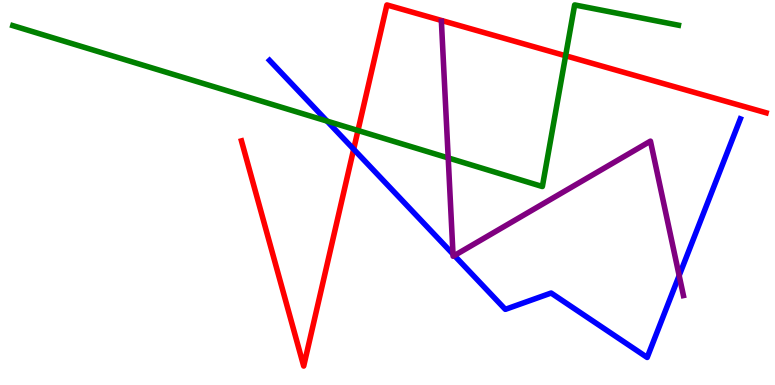[{'lines': ['blue', 'red'], 'intersections': [{'x': 4.56, 'y': 6.12}]}, {'lines': ['green', 'red'], 'intersections': [{'x': 4.62, 'y': 6.61}, {'x': 7.3, 'y': 8.55}]}, {'lines': ['purple', 'red'], 'intersections': []}, {'lines': ['blue', 'green'], 'intersections': [{'x': 4.22, 'y': 6.85}]}, {'lines': ['blue', 'purple'], 'intersections': [{'x': 5.85, 'y': 3.4}, {'x': 5.86, 'y': 3.36}, {'x': 8.76, 'y': 2.84}]}, {'lines': ['green', 'purple'], 'intersections': [{'x': 5.78, 'y': 5.9}]}]